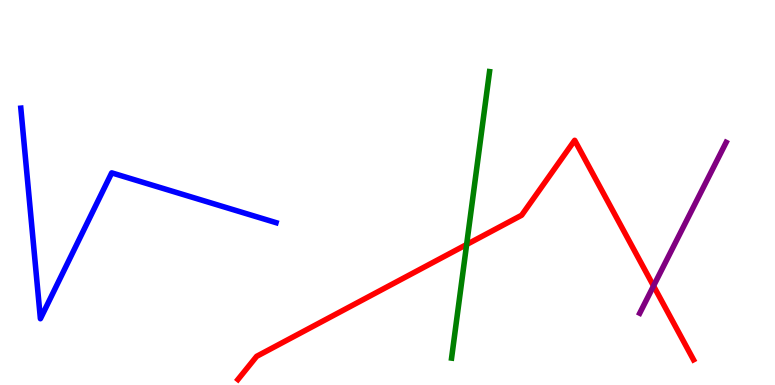[{'lines': ['blue', 'red'], 'intersections': []}, {'lines': ['green', 'red'], 'intersections': [{'x': 6.02, 'y': 3.65}]}, {'lines': ['purple', 'red'], 'intersections': [{'x': 8.43, 'y': 2.57}]}, {'lines': ['blue', 'green'], 'intersections': []}, {'lines': ['blue', 'purple'], 'intersections': []}, {'lines': ['green', 'purple'], 'intersections': []}]